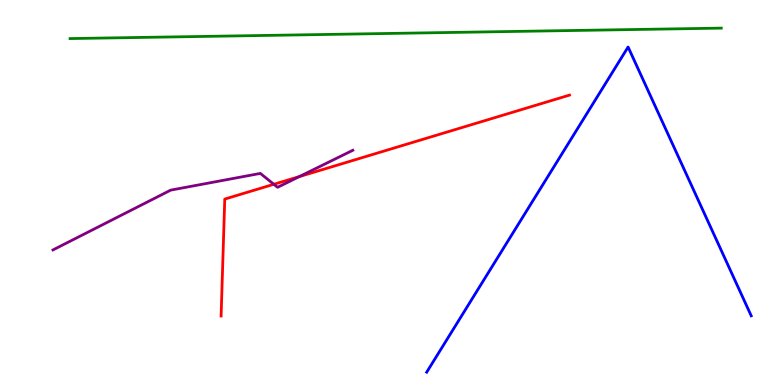[{'lines': ['blue', 'red'], 'intersections': []}, {'lines': ['green', 'red'], 'intersections': []}, {'lines': ['purple', 'red'], 'intersections': [{'x': 3.53, 'y': 5.21}, {'x': 3.86, 'y': 5.41}]}, {'lines': ['blue', 'green'], 'intersections': []}, {'lines': ['blue', 'purple'], 'intersections': []}, {'lines': ['green', 'purple'], 'intersections': []}]